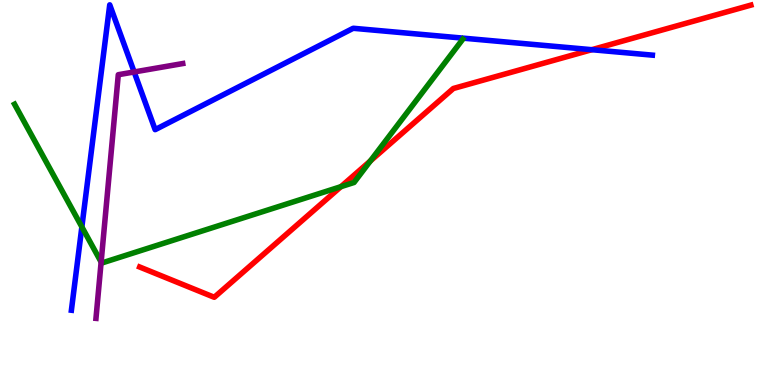[{'lines': ['blue', 'red'], 'intersections': [{'x': 7.64, 'y': 8.71}]}, {'lines': ['green', 'red'], 'intersections': [{'x': 4.4, 'y': 5.15}, {'x': 4.78, 'y': 5.82}]}, {'lines': ['purple', 'red'], 'intersections': []}, {'lines': ['blue', 'green'], 'intersections': [{'x': 1.06, 'y': 4.11}]}, {'lines': ['blue', 'purple'], 'intersections': [{'x': 1.73, 'y': 8.13}]}, {'lines': ['green', 'purple'], 'intersections': [{'x': 1.3, 'y': 3.19}]}]